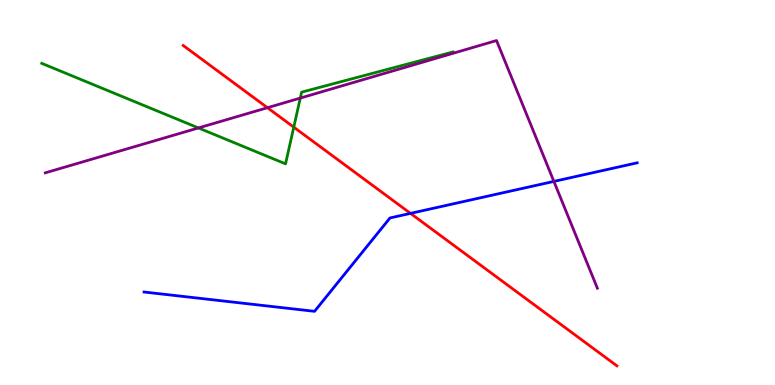[{'lines': ['blue', 'red'], 'intersections': [{'x': 5.3, 'y': 4.46}]}, {'lines': ['green', 'red'], 'intersections': [{'x': 3.79, 'y': 6.7}]}, {'lines': ['purple', 'red'], 'intersections': [{'x': 3.45, 'y': 7.2}]}, {'lines': ['blue', 'green'], 'intersections': []}, {'lines': ['blue', 'purple'], 'intersections': [{'x': 7.15, 'y': 5.29}]}, {'lines': ['green', 'purple'], 'intersections': [{'x': 2.56, 'y': 6.68}, {'x': 3.87, 'y': 7.45}]}]